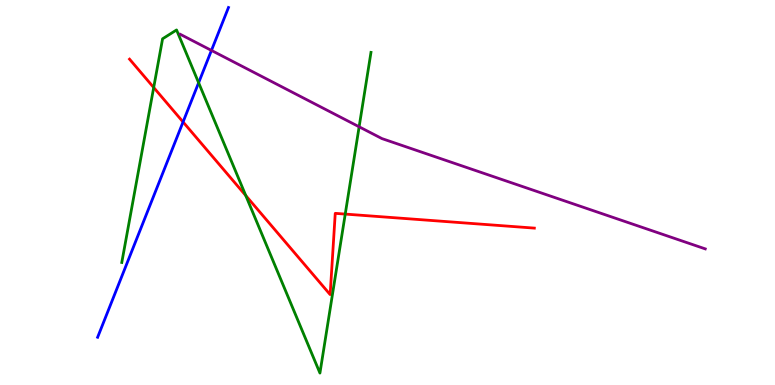[{'lines': ['blue', 'red'], 'intersections': [{'x': 2.36, 'y': 6.83}]}, {'lines': ['green', 'red'], 'intersections': [{'x': 1.98, 'y': 7.73}, {'x': 3.17, 'y': 4.92}, {'x': 4.45, 'y': 4.44}]}, {'lines': ['purple', 'red'], 'intersections': []}, {'lines': ['blue', 'green'], 'intersections': [{'x': 2.56, 'y': 7.85}]}, {'lines': ['blue', 'purple'], 'intersections': [{'x': 2.73, 'y': 8.69}]}, {'lines': ['green', 'purple'], 'intersections': [{'x': 4.63, 'y': 6.71}]}]